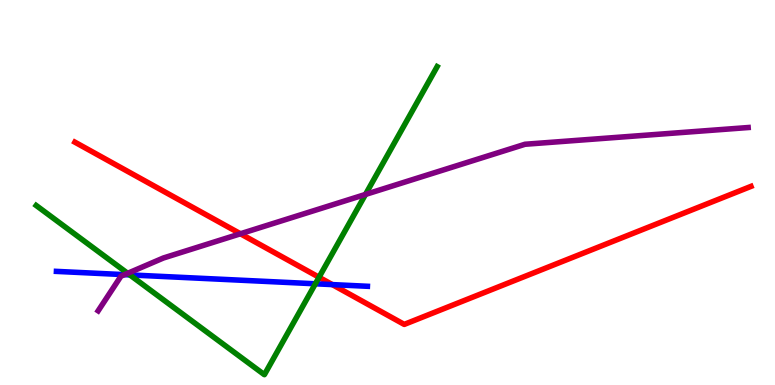[{'lines': ['blue', 'red'], 'intersections': [{'x': 4.29, 'y': 2.61}]}, {'lines': ['green', 'red'], 'intersections': [{'x': 4.12, 'y': 2.8}]}, {'lines': ['purple', 'red'], 'intersections': [{'x': 3.1, 'y': 3.93}]}, {'lines': ['blue', 'green'], 'intersections': [{'x': 1.67, 'y': 2.86}, {'x': 4.07, 'y': 2.63}]}, {'lines': ['blue', 'purple'], 'intersections': [{'x': 1.61, 'y': 2.87}]}, {'lines': ['green', 'purple'], 'intersections': [{'x': 1.65, 'y': 2.9}, {'x': 4.72, 'y': 4.95}]}]